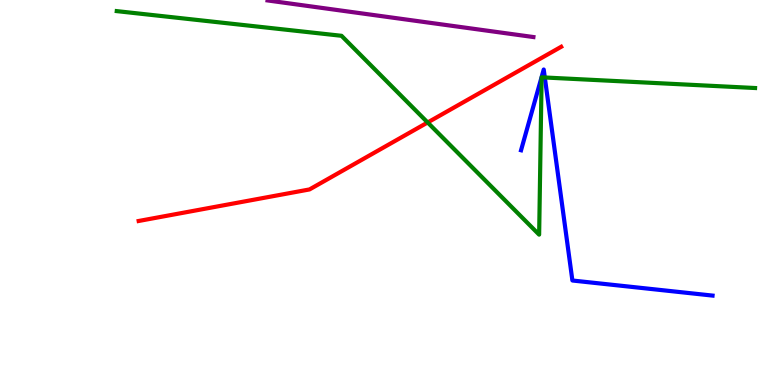[{'lines': ['blue', 'red'], 'intersections': []}, {'lines': ['green', 'red'], 'intersections': [{'x': 5.52, 'y': 6.82}]}, {'lines': ['purple', 'red'], 'intersections': []}, {'lines': ['blue', 'green'], 'intersections': [{'x': 7.03, 'y': 7.99}]}, {'lines': ['blue', 'purple'], 'intersections': []}, {'lines': ['green', 'purple'], 'intersections': []}]